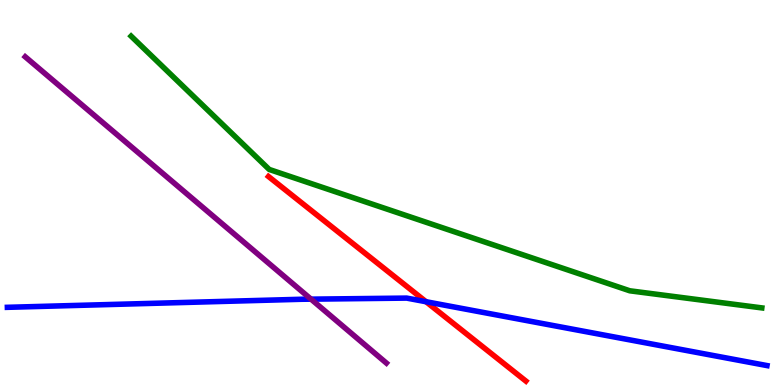[{'lines': ['blue', 'red'], 'intersections': [{'x': 5.5, 'y': 2.16}]}, {'lines': ['green', 'red'], 'intersections': []}, {'lines': ['purple', 'red'], 'intersections': []}, {'lines': ['blue', 'green'], 'intersections': []}, {'lines': ['blue', 'purple'], 'intersections': [{'x': 4.01, 'y': 2.23}]}, {'lines': ['green', 'purple'], 'intersections': []}]